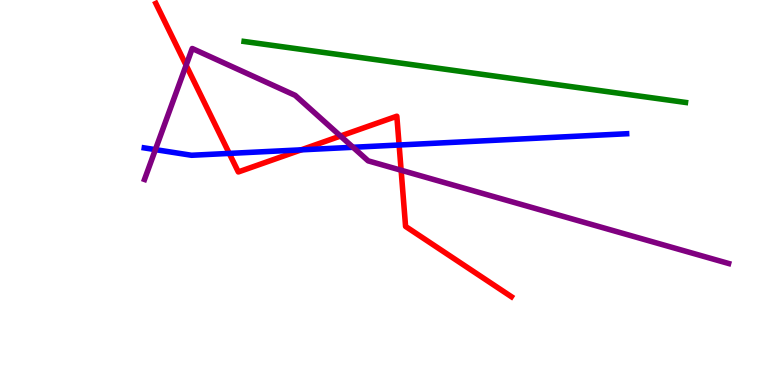[{'lines': ['blue', 'red'], 'intersections': [{'x': 2.96, 'y': 6.02}, {'x': 3.89, 'y': 6.11}, {'x': 5.15, 'y': 6.23}]}, {'lines': ['green', 'red'], 'intersections': []}, {'lines': ['purple', 'red'], 'intersections': [{'x': 2.4, 'y': 8.3}, {'x': 4.39, 'y': 6.47}, {'x': 5.18, 'y': 5.58}]}, {'lines': ['blue', 'green'], 'intersections': []}, {'lines': ['blue', 'purple'], 'intersections': [{'x': 2.0, 'y': 6.11}, {'x': 4.56, 'y': 6.17}]}, {'lines': ['green', 'purple'], 'intersections': []}]